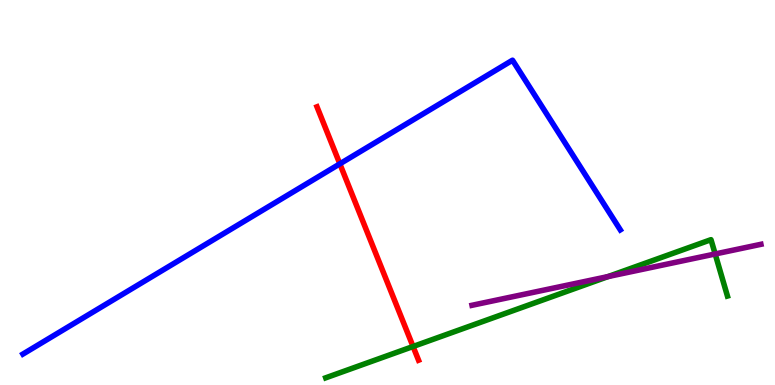[{'lines': ['blue', 'red'], 'intersections': [{'x': 4.39, 'y': 5.74}]}, {'lines': ['green', 'red'], 'intersections': [{'x': 5.33, 'y': 1.0}]}, {'lines': ['purple', 'red'], 'intersections': []}, {'lines': ['blue', 'green'], 'intersections': []}, {'lines': ['blue', 'purple'], 'intersections': []}, {'lines': ['green', 'purple'], 'intersections': [{'x': 7.85, 'y': 2.82}, {'x': 9.23, 'y': 3.4}]}]